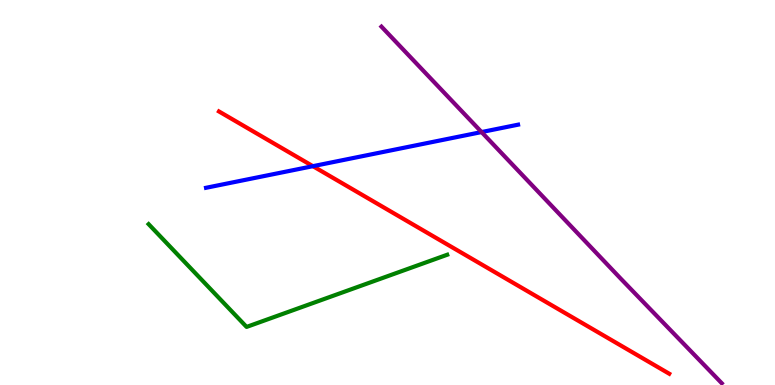[{'lines': ['blue', 'red'], 'intersections': [{'x': 4.04, 'y': 5.68}]}, {'lines': ['green', 'red'], 'intersections': []}, {'lines': ['purple', 'red'], 'intersections': []}, {'lines': ['blue', 'green'], 'intersections': []}, {'lines': ['blue', 'purple'], 'intersections': [{'x': 6.21, 'y': 6.57}]}, {'lines': ['green', 'purple'], 'intersections': []}]